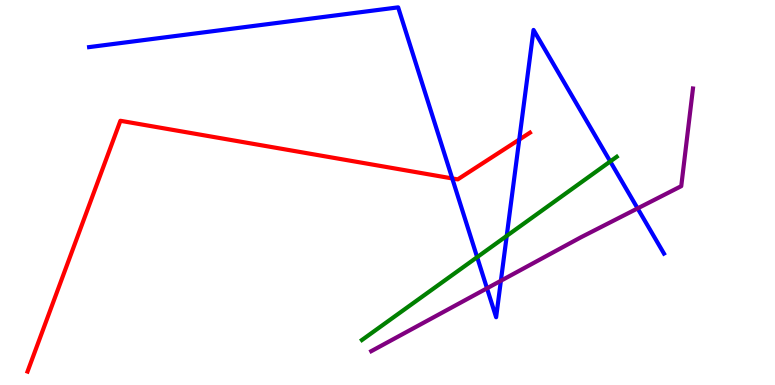[{'lines': ['blue', 'red'], 'intersections': [{'x': 5.84, 'y': 5.37}, {'x': 6.7, 'y': 6.37}]}, {'lines': ['green', 'red'], 'intersections': []}, {'lines': ['purple', 'red'], 'intersections': []}, {'lines': ['blue', 'green'], 'intersections': [{'x': 6.16, 'y': 3.32}, {'x': 6.54, 'y': 3.87}, {'x': 7.87, 'y': 5.81}]}, {'lines': ['blue', 'purple'], 'intersections': [{'x': 6.28, 'y': 2.51}, {'x': 6.46, 'y': 2.71}, {'x': 8.23, 'y': 4.59}]}, {'lines': ['green', 'purple'], 'intersections': []}]